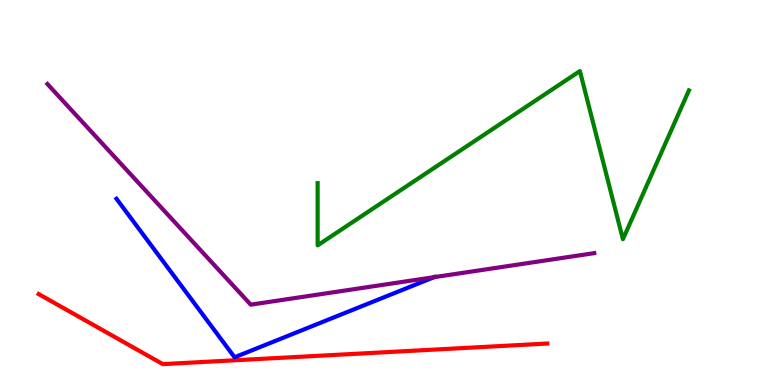[{'lines': ['blue', 'red'], 'intersections': []}, {'lines': ['green', 'red'], 'intersections': []}, {'lines': ['purple', 'red'], 'intersections': []}, {'lines': ['blue', 'green'], 'intersections': []}, {'lines': ['blue', 'purple'], 'intersections': [{'x': 5.6, 'y': 2.8}]}, {'lines': ['green', 'purple'], 'intersections': []}]